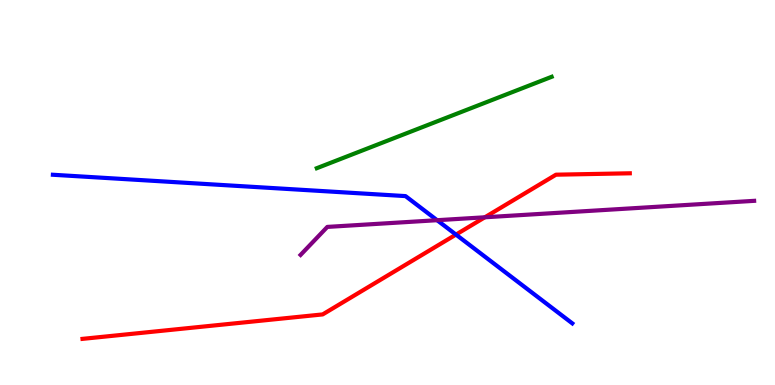[{'lines': ['blue', 'red'], 'intersections': [{'x': 5.88, 'y': 3.91}]}, {'lines': ['green', 'red'], 'intersections': []}, {'lines': ['purple', 'red'], 'intersections': [{'x': 6.26, 'y': 4.36}]}, {'lines': ['blue', 'green'], 'intersections': []}, {'lines': ['blue', 'purple'], 'intersections': [{'x': 5.64, 'y': 4.28}]}, {'lines': ['green', 'purple'], 'intersections': []}]